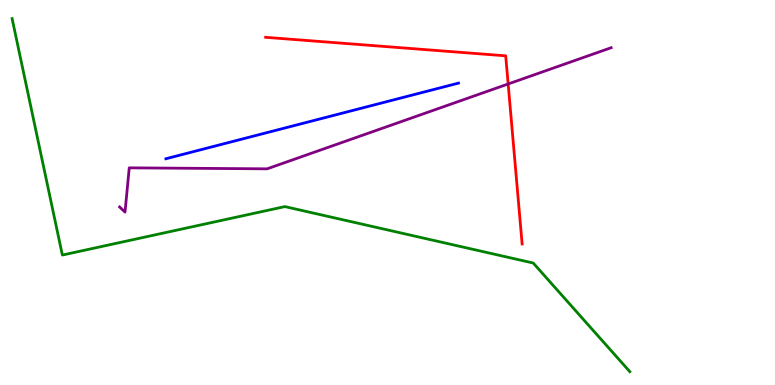[{'lines': ['blue', 'red'], 'intersections': []}, {'lines': ['green', 'red'], 'intersections': []}, {'lines': ['purple', 'red'], 'intersections': [{'x': 6.56, 'y': 7.82}]}, {'lines': ['blue', 'green'], 'intersections': []}, {'lines': ['blue', 'purple'], 'intersections': []}, {'lines': ['green', 'purple'], 'intersections': []}]